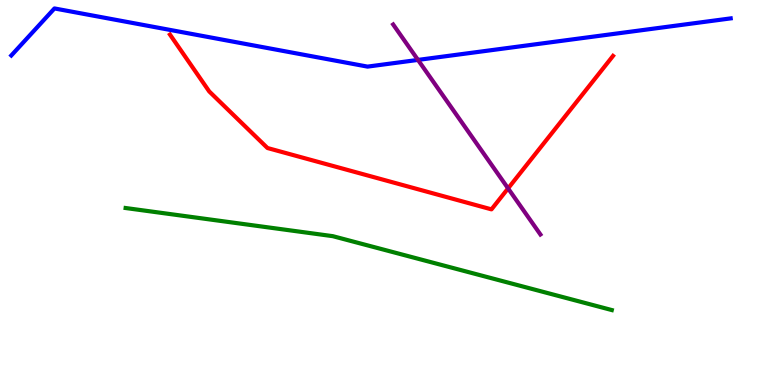[{'lines': ['blue', 'red'], 'intersections': []}, {'lines': ['green', 'red'], 'intersections': []}, {'lines': ['purple', 'red'], 'intersections': [{'x': 6.56, 'y': 5.11}]}, {'lines': ['blue', 'green'], 'intersections': []}, {'lines': ['blue', 'purple'], 'intersections': [{'x': 5.39, 'y': 8.44}]}, {'lines': ['green', 'purple'], 'intersections': []}]